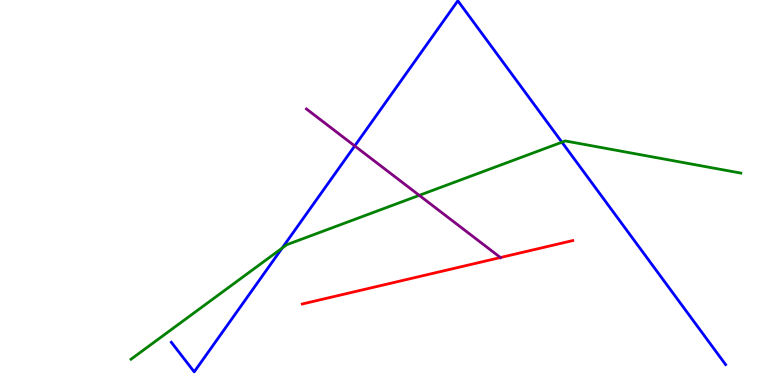[{'lines': ['blue', 'red'], 'intersections': []}, {'lines': ['green', 'red'], 'intersections': []}, {'lines': ['purple', 'red'], 'intersections': [{'x': 6.46, 'y': 3.31}]}, {'lines': ['blue', 'green'], 'intersections': [{'x': 3.64, 'y': 3.56}, {'x': 7.25, 'y': 6.31}]}, {'lines': ['blue', 'purple'], 'intersections': [{'x': 4.58, 'y': 6.21}]}, {'lines': ['green', 'purple'], 'intersections': [{'x': 5.41, 'y': 4.93}]}]